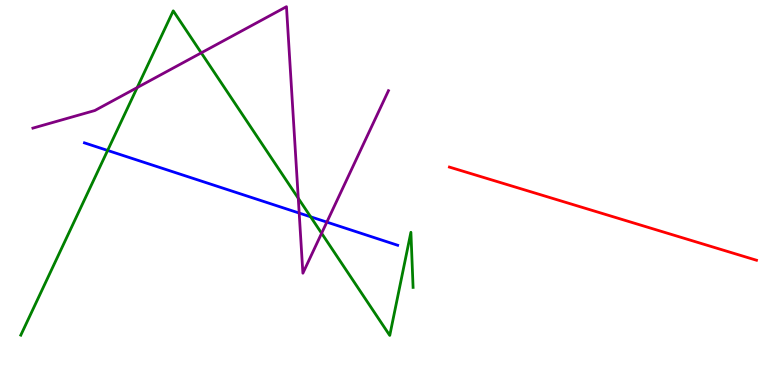[{'lines': ['blue', 'red'], 'intersections': []}, {'lines': ['green', 'red'], 'intersections': []}, {'lines': ['purple', 'red'], 'intersections': []}, {'lines': ['blue', 'green'], 'intersections': [{'x': 1.39, 'y': 6.09}, {'x': 4.01, 'y': 4.37}]}, {'lines': ['blue', 'purple'], 'intersections': [{'x': 3.86, 'y': 4.47}, {'x': 4.22, 'y': 4.23}]}, {'lines': ['green', 'purple'], 'intersections': [{'x': 1.77, 'y': 7.73}, {'x': 2.6, 'y': 8.63}, {'x': 3.85, 'y': 4.85}, {'x': 4.15, 'y': 3.94}]}]